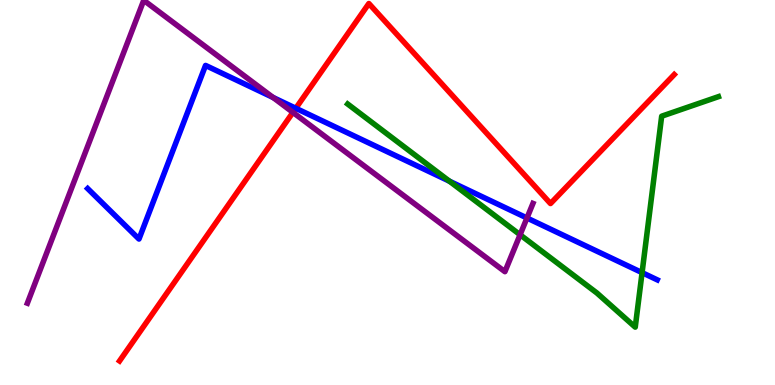[{'lines': ['blue', 'red'], 'intersections': [{'x': 3.82, 'y': 7.19}]}, {'lines': ['green', 'red'], 'intersections': []}, {'lines': ['purple', 'red'], 'intersections': [{'x': 3.78, 'y': 7.08}]}, {'lines': ['blue', 'green'], 'intersections': [{'x': 5.8, 'y': 5.29}, {'x': 8.28, 'y': 2.92}]}, {'lines': ['blue', 'purple'], 'intersections': [{'x': 3.52, 'y': 7.47}, {'x': 6.8, 'y': 4.34}]}, {'lines': ['green', 'purple'], 'intersections': [{'x': 6.71, 'y': 3.9}]}]